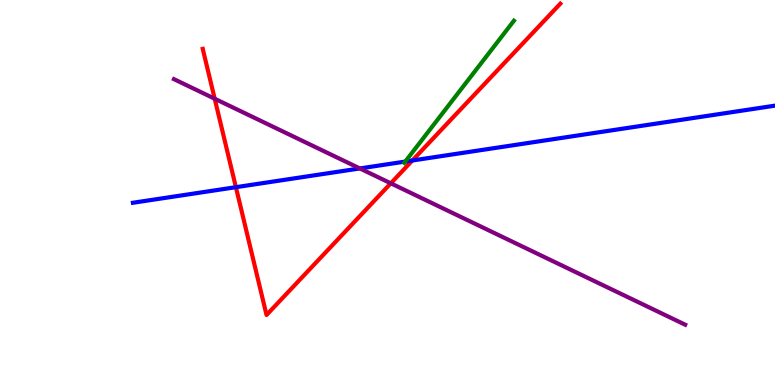[{'lines': ['blue', 'red'], 'intersections': [{'x': 3.04, 'y': 5.14}, {'x': 5.32, 'y': 5.83}]}, {'lines': ['green', 'red'], 'intersections': []}, {'lines': ['purple', 'red'], 'intersections': [{'x': 2.77, 'y': 7.44}, {'x': 5.04, 'y': 5.24}]}, {'lines': ['blue', 'green'], 'intersections': [{'x': 5.23, 'y': 5.8}]}, {'lines': ['blue', 'purple'], 'intersections': [{'x': 4.64, 'y': 5.62}]}, {'lines': ['green', 'purple'], 'intersections': []}]